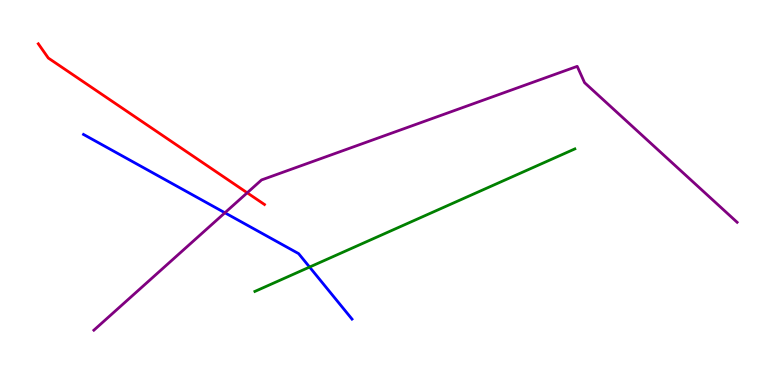[{'lines': ['blue', 'red'], 'intersections': []}, {'lines': ['green', 'red'], 'intersections': []}, {'lines': ['purple', 'red'], 'intersections': [{'x': 3.19, 'y': 4.99}]}, {'lines': ['blue', 'green'], 'intersections': [{'x': 3.99, 'y': 3.06}]}, {'lines': ['blue', 'purple'], 'intersections': [{'x': 2.9, 'y': 4.47}]}, {'lines': ['green', 'purple'], 'intersections': []}]